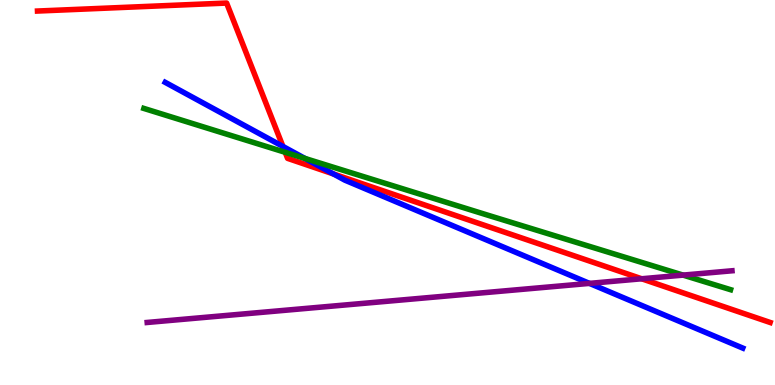[{'lines': ['blue', 'red'], 'intersections': [{'x': 3.65, 'y': 6.2}, {'x': 4.3, 'y': 5.48}]}, {'lines': ['green', 'red'], 'intersections': [{'x': 3.68, 'y': 6.04}]}, {'lines': ['purple', 'red'], 'intersections': [{'x': 8.28, 'y': 2.76}]}, {'lines': ['blue', 'green'], 'intersections': [{'x': 3.93, 'y': 5.88}]}, {'lines': ['blue', 'purple'], 'intersections': [{'x': 7.61, 'y': 2.64}]}, {'lines': ['green', 'purple'], 'intersections': [{'x': 8.81, 'y': 2.85}]}]